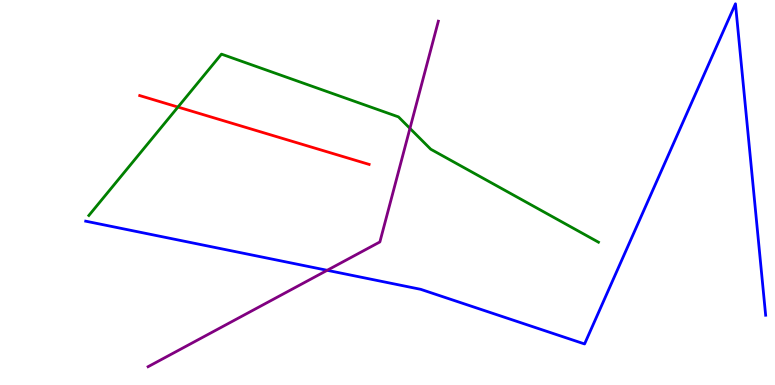[{'lines': ['blue', 'red'], 'intersections': []}, {'lines': ['green', 'red'], 'intersections': [{'x': 2.3, 'y': 7.22}]}, {'lines': ['purple', 'red'], 'intersections': []}, {'lines': ['blue', 'green'], 'intersections': []}, {'lines': ['blue', 'purple'], 'intersections': [{'x': 4.22, 'y': 2.98}]}, {'lines': ['green', 'purple'], 'intersections': [{'x': 5.29, 'y': 6.67}]}]